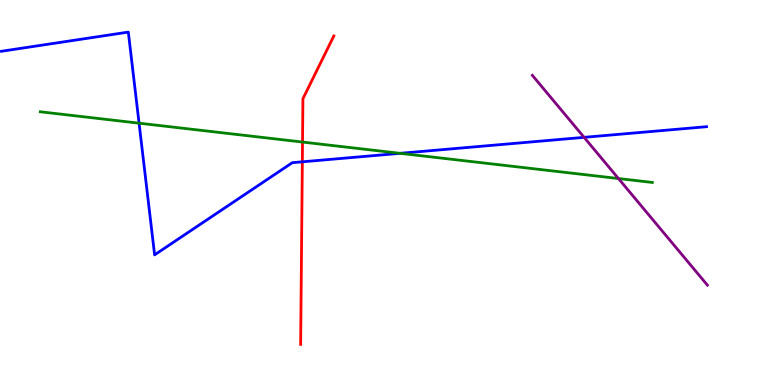[{'lines': ['blue', 'red'], 'intersections': [{'x': 3.9, 'y': 5.8}]}, {'lines': ['green', 'red'], 'intersections': [{'x': 3.9, 'y': 6.31}]}, {'lines': ['purple', 'red'], 'intersections': []}, {'lines': ['blue', 'green'], 'intersections': [{'x': 1.79, 'y': 6.8}, {'x': 5.16, 'y': 6.02}]}, {'lines': ['blue', 'purple'], 'intersections': [{'x': 7.54, 'y': 6.43}]}, {'lines': ['green', 'purple'], 'intersections': [{'x': 7.98, 'y': 5.36}]}]